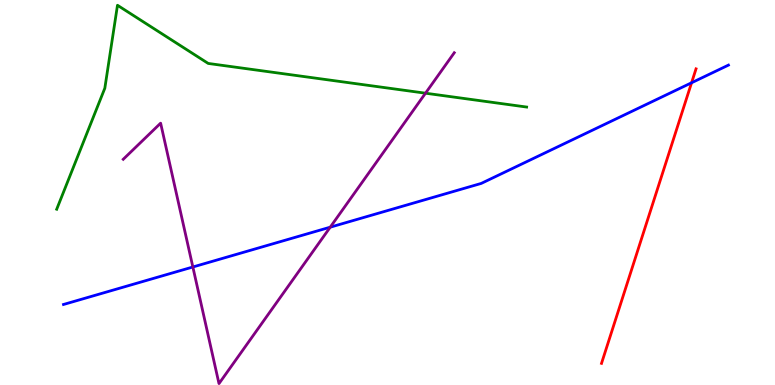[{'lines': ['blue', 'red'], 'intersections': [{'x': 8.92, 'y': 7.85}]}, {'lines': ['green', 'red'], 'intersections': []}, {'lines': ['purple', 'red'], 'intersections': []}, {'lines': ['blue', 'green'], 'intersections': []}, {'lines': ['blue', 'purple'], 'intersections': [{'x': 2.49, 'y': 3.07}, {'x': 4.26, 'y': 4.1}]}, {'lines': ['green', 'purple'], 'intersections': [{'x': 5.49, 'y': 7.58}]}]